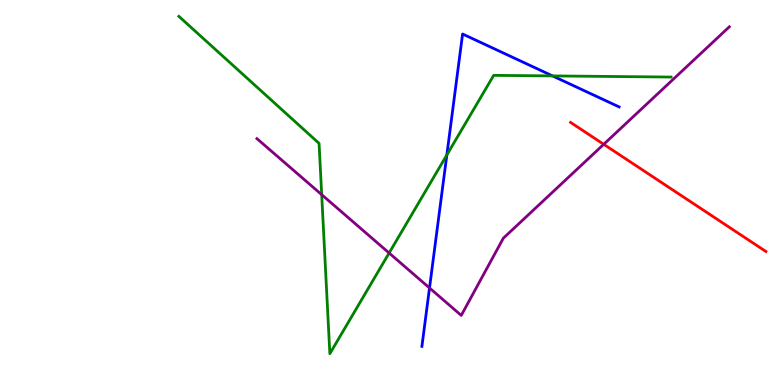[{'lines': ['blue', 'red'], 'intersections': []}, {'lines': ['green', 'red'], 'intersections': []}, {'lines': ['purple', 'red'], 'intersections': [{'x': 7.79, 'y': 6.25}]}, {'lines': ['blue', 'green'], 'intersections': [{'x': 5.77, 'y': 5.97}, {'x': 7.13, 'y': 8.03}]}, {'lines': ['blue', 'purple'], 'intersections': [{'x': 5.54, 'y': 2.52}]}, {'lines': ['green', 'purple'], 'intersections': [{'x': 4.15, 'y': 4.94}, {'x': 5.02, 'y': 3.43}]}]